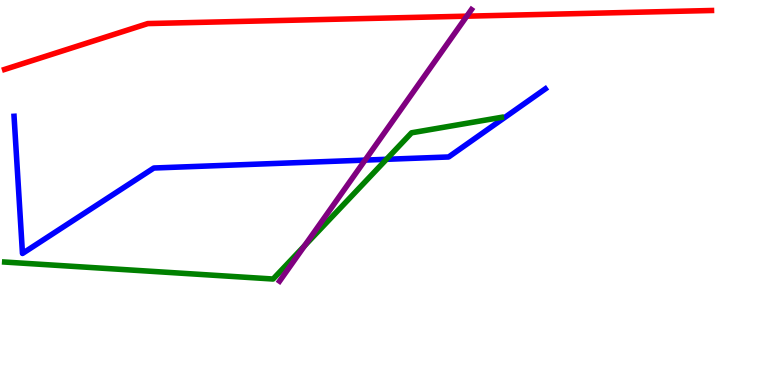[{'lines': ['blue', 'red'], 'intersections': []}, {'lines': ['green', 'red'], 'intersections': []}, {'lines': ['purple', 'red'], 'intersections': [{'x': 6.02, 'y': 9.58}]}, {'lines': ['blue', 'green'], 'intersections': [{'x': 4.99, 'y': 5.86}]}, {'lines': ['blue', 'purple'], 'intersections': [{'x': 4.71, 'y': 5.84}]}, {'lines': ['green', 'purple'], 'intersections': [{'x': 3.93, 'y': 3.62}]}]